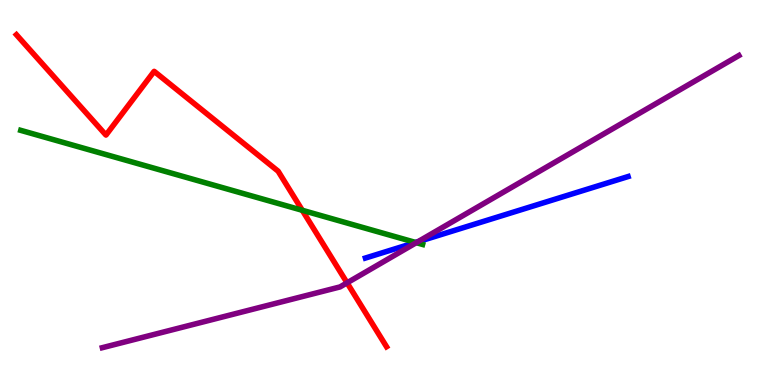[{'lines': ['blue', 'red'], 'intersections': []}, {'lines': ['green', 'red'], 'intersections': [{'x': 3.9, 'y': 4.54}]}, {'lines': ['purple', 'red'], 'intersections': [{'x': 4.48, 'y': 2.65}]}, {'lines': ['blue', 'green'], 'intersections': [{'x': 5.36, 'y': 3.7}]}, {'lines': ['blue', 'purple'], 'intersections': [{'x': 5.39, 'y': 3.72}]}, {'lines': ['green', 'purple'], 'intersections': [{'x': 5.37, 'y': 3.7}]}]